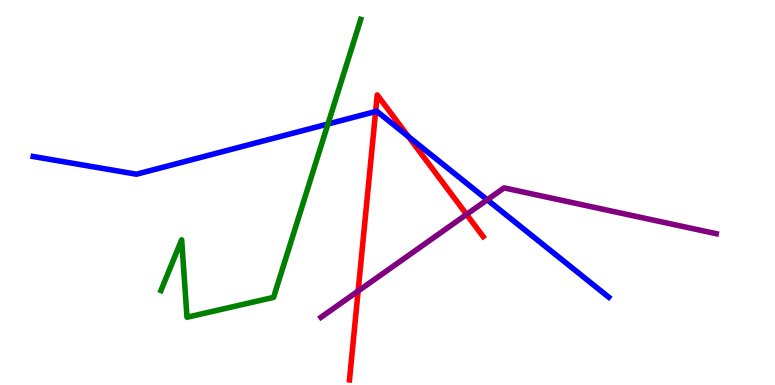[{'lines': ['blue', 'red'], 'intersections': [{'x': 4.85, 'y': 7.1}, {'x': 5.27, 'y': 6.45}]}, {'lines': ['green', 'red'], 'intersections': []}, {'lines': ['purple', 'red'], 'intersections': [{'x': 4.62, 'y': 2.44}, {'x': 6.02, 'y': 4.43}]}, {'lines': ['blue', 'green'], 'intersections': [{'x': 4.23, 'y': 6.78}]}, {'lines': ['blue', 'purple'], 'intersections': [{'x': 6.29, 'y': 4.81}]}, {'lines': ['green', 'purple'], 'intersections': []}]